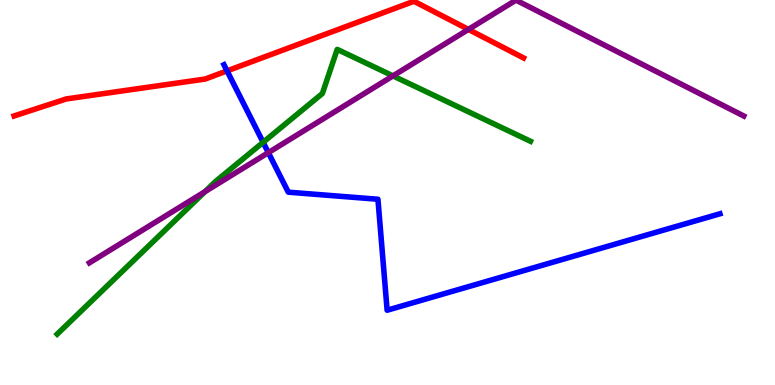[{'lines': ['blue', 'red'], 'intersections': [{'x': 2.93, 'y': 8.16}]}, {'lines': ['green', 'red'], 'intersections': []}, {'lines': ['purple', 'red'], 'intersections': [{'x': 6.04, 'y': 9.24}]}, {'lines': ['blue', 'green'], 'intersections': [{'x': 3.4, 'y': 6.3}]}, {'lines': ['blue', 'purple'], 'intersections': [{'x': 3.46, 'y': 6.04}]}, {'lines': ['green', 'purple'], 'intersections': [{'x': 2.64, 'y': 5.02}, {'x': 5.07, 'y': 8.03}]}]